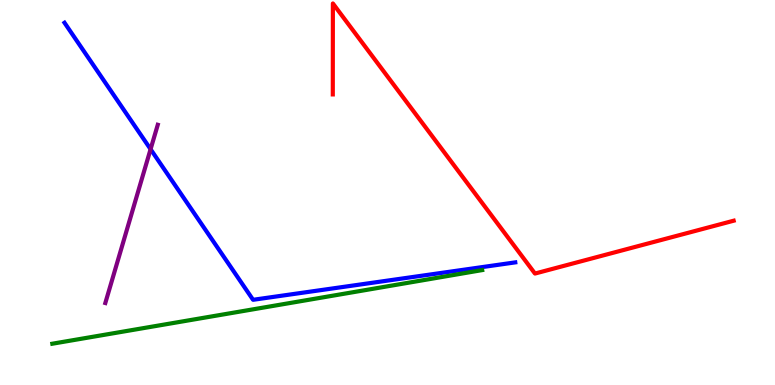[{'lines': ['blue', 'red'], 'intersections': []}, {'lines': ['green', 'red'], 'intersections': []}, {'lines': ['purple', 'red'], 'intersections': []}, {'lines': ['blue', 'green'], 'intersections': []}, {'lines': ['blue', 'purple'], 'intersections': [{'x': 1.94, 'y': 6.12}]}, {'lines': ['green', 'purple'], 'intersections': []}]